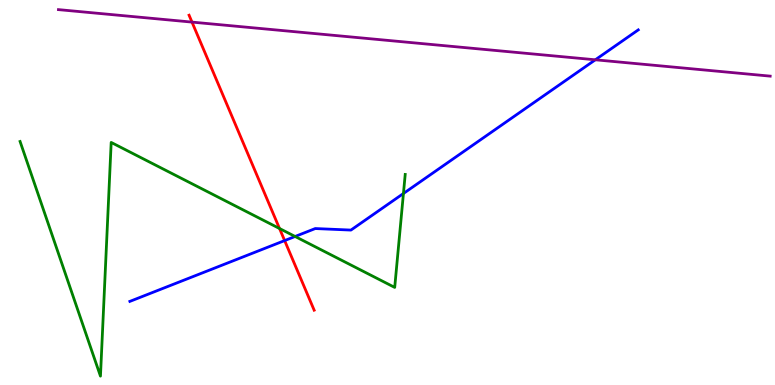[{'lines': ['blue', 'red'], 'intersections': [{'x': 3.67, 'y': 3.75}]}, {'lines': ['green', 'red'], 'intersections': [{'x': 3.61, 'y': 4.06}]}, {'lines': ['purple', 'red'], 'intersections': [{'x': 2.48, 'y': 9.43}]}, {'lines': ['blue', 'green'], 'intersections': [{'x': 3.81, 'y': 3.86}, {'x': 5.21, 'y': 4.97}]}, {'lines': ['blue', 'purple'], 'intersections': [{'x': 7.68, 'y': 8.45}]}, {'lines': ['green', 'purple'], 'intersections': []}]